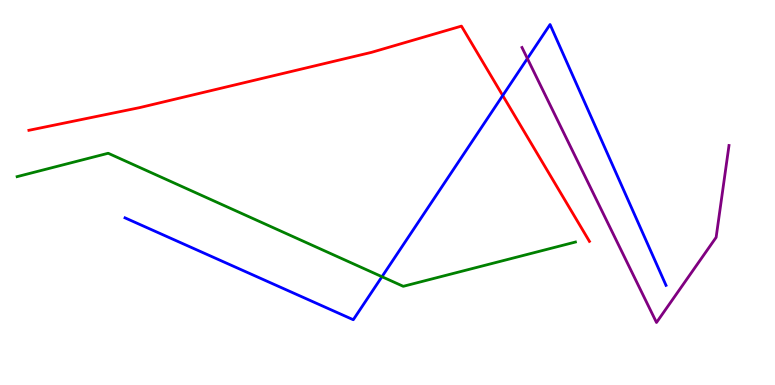[{'lines': ['blue', 'red'], 'intersections': [{'x': 6.49, 'y': 7.52}]}, {'lines': ['green', 'red'], 'intersections': []}, {'lines': ['purple', 'red'], 'intersections': []}, {'lines': ['blue', 'green'], 'intersections': [{'x': 4.93, 'y': 2.81}]}, {'lines': ['blue', 'purple'], 'intersections': [{'x': 6.81, 'y': 8.48}]}, {'lines': ['green', 'purple'], 'intersections': []}]